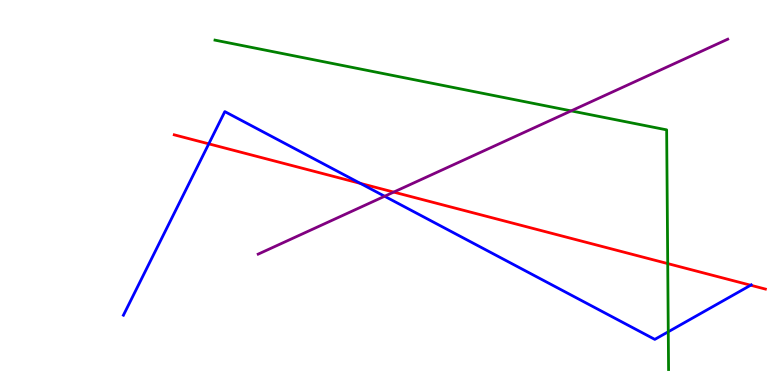[{'lines': ['blue', 'red'], 'intersections': [{'x': 2.69, 'y': 6.26}, {'x': 4.65, 'y': 5.24}, {'x': 9.69, 'y': 2.59}]}, {'lines': ['green', 'red'], 'intersections': [{'x': 8.62, 'y': 3.15}]}, {'lines': ['purple', 'red'], 'intersections': [{'x': 5.08, 'y': 5.01}]}, {'lines': ['blue', 'green'], 'intersections': [{'x': 8.62, 'y': 1.38}]}, {'lines': ['blue', 'purple'], 'intersections': [{'x': 4.96, 'y': 4.9}]}, {'lines': ['green', 'purple'], 'intersections': [{'x': 7.37, 'y': 7.12}]}]